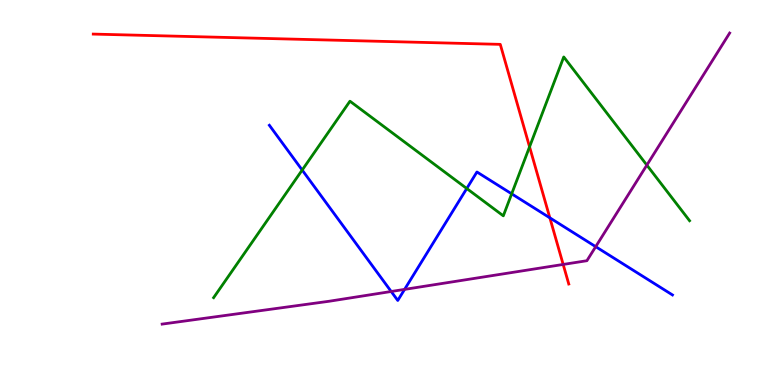[{'lines': ['blue', 'red'], 'intersections': [{'x': 7.09, 'y': 4.34}]}, {'lines': ['green', 'red'], 'intersections': [{'x': 6.83, 'y': 6.19}]}, {'lines': ['purple', 'red'], 'intersections': [{'x': 7.27, 'y': 3.13}]}, {'lines': ['blue', 'green'], 'intersections': [{'x': 3.9, 'y': 5.58}, {'x': 6.02, 'y': 5.1}, {'x': 6.6, 'y': 4.97}]}, {'lines': ['blue', 'purple'], 'intersections': [{'x': 5.05, 'y': 2.43}, {'x': 5.22, 'y': 2.48}, {'x': 7.69, 'y': 3.59}]}, {'lines': ['green', 'purple'], 'intersections': [{'x': 8.35, 'y': 5.71}]}]